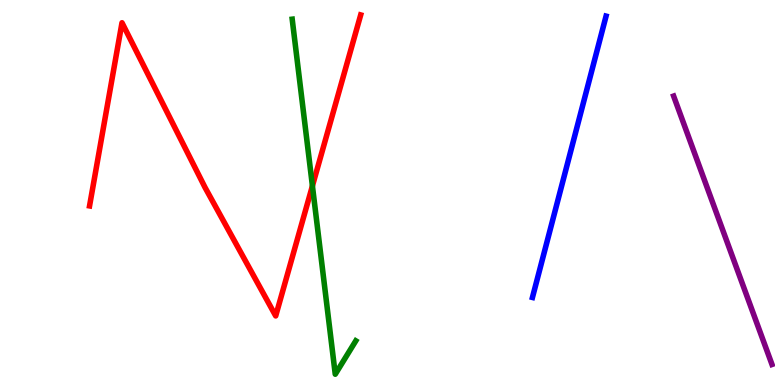[{'lines': ['blue', 'red'], 'intersections': []}, {'lines': ['green', 'red'], 'intersections': [{'x': 4.03, 'y': 5.17}]}, {'lines': ['purple', 'red'], 'intersections': []}, {'lines': ['blue', 'green'], 'intersections': []}, {'lines': ['blue', 'purple'], 'intersections': []}, {'lines': ['green', 'purple'], 'intersections': []}]